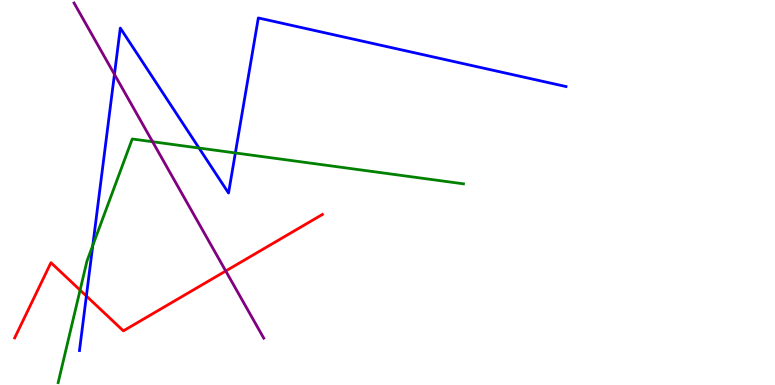[{'lines': ['blue', 'red'], 'intersections': [{'x': 1.11, 'y': 2.31}]}, {'lines': ['green', 'red'], 'intersections': [{'x': 1.03, 'y': 2.46}]}, {'lines': ['purple', 'red'], 'intersections': [{'x': 2.91, 'y': 2.96}]}, {'lines': ['blue', 'green'], 'intersections': [{'x': 1.2, 'y': 3.63}, {'x': 2.57, 'y': 6.16}, {'x': 3.04, 'y': 6.03}]}, {'lines': ['blue', 'purple'], 'intersections': [{'x': 1.48, 'y': 8.07}]}, {'lines': ['green', 'purple'], 'intersections': [{'x': 1.97, 'y': 6.32}]}]